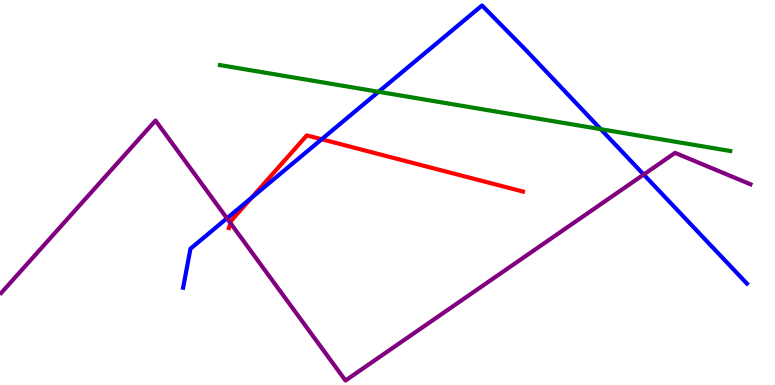[{'lines': ['blue', 'red'], 'intersections': [{'x': 3.24, 'y': 4.86}, {'x': 4.15, 'y': 6.38}]}, {'lines': ['green', 'red'], 'intersections': []}, {'lines': ['purple', 'red'], 'intersections': [{'x': 2.97, 'y': 4.2}]}, {'lines': ['blue', 'green'], 'intersections': [{'x': 4.88, 'y': 7.62}, {'x': 7.75, 'y': 6.64}]}, {'lines': ['blue', 'purple'], 'intersections': [{'x': 2.93, 'y': 4.33}, {'x': 8.31, 'y': 5.47}]}, {'lines': ['green', 'purple'], 'intersections': []}]